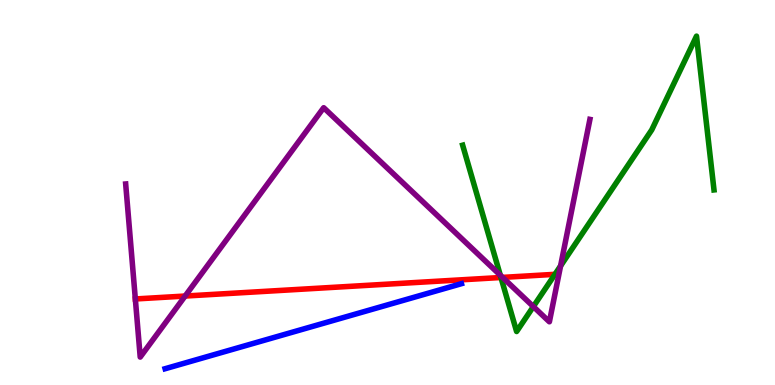[{'lines': ['blue', 'red'], 'intersections': []}, {'lines': ['green', 'red'], 'intersections': [{'x': 6.46, 'y': 2.79}, {'x': 7.16, 'y': 2.87}]}, {'lines': ['purple', 'red'], 'intersections': [{'x': 2.39, 'y': 2.31}, {'x': 6.49, 'y': 2.79}]}, {'lines': ['blue', 'green'], 'intersections': []}, {'lines': ['blue', 'purple'], 'intersections': []}, {'lines': ['green', 'purple'], 'intersections': [{'x': 6.46, 'y': 2.85}, {'x': 6.88, 'y': 2.04}, {'x': 7.23, 'y': 3.09}]}]